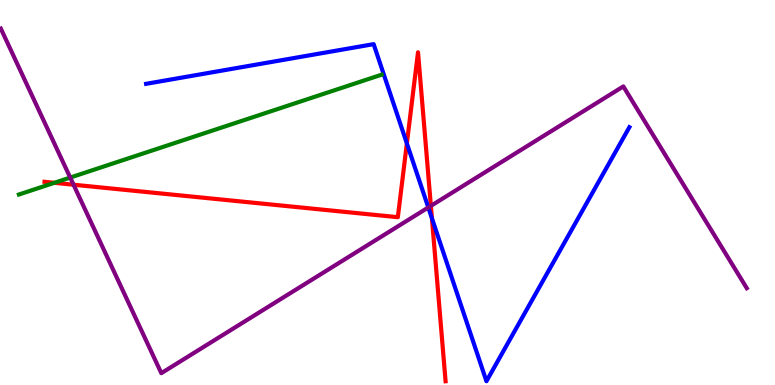[{'lines': ['blue', 'red'], 'intersections': [{'x': 5.25, 'y': 6.27}, {'x': 5.57, 'y': 4.33}]}, {'lines': ['green', 'red'], 'intersections': [{'x': 0.702, 'y': 5.25}]}, {'lines': ['purple', 'red'], 'intersections': [{'x': 0.949, 'y': 5.2}, {'x': 5.56, 'y': 4.65}]}, {'lines': ['blue', 'green'], 'intersections': []}, {'lines': ['blue', 'purple'], 'intersections': [{'x': 5.53, 'y': 4.61}]}, {'lines': ['green', 'purple'], 'intersections': [{'x': 0.906, 'y': 5.39}]}]